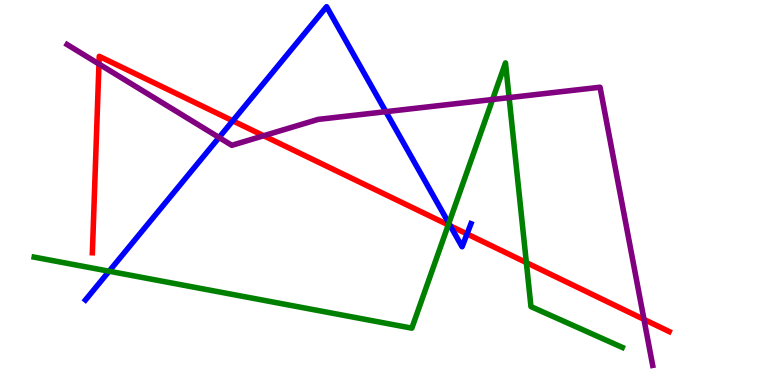[{'lines': ['blue', 'red'], 'intersections': [{'x': 3.0, 'y': 6.86}, {'x': 5.81, 'y': 4.13}, {'x': 6.03, 'y': 3.92}]}, {'lines': ['green', 'red'], 'intersections': [{'x': 5.78, 'y': 4.16}, {'x': 6.79, 'y': 3.18}]}, {'lines': ['purple', 'red'], 'intersections': [{'x': 1.28, 'y': 8.34}, {'x': 3.4, 'y': 6.47}, {'x': 8.31, 'y': 1.7}]}, {'lines': ['blue', 'green'], 'intersections': [{'x': 1.41, 'y': 2.96}, {'x': 5.79, 'y': 4.2}]}, {'lines': ['blue', 'purple'], 'intersections': [{'x': 2.83, 'y': 6.43}, {'x': 4.98, 'y': 7.1}]}, {'lines': ['green', 'purple'], 'intersections': [{'x': 6.36, 'y': 7.42}, {'x': 6.57, 'y': 7.46}]}]